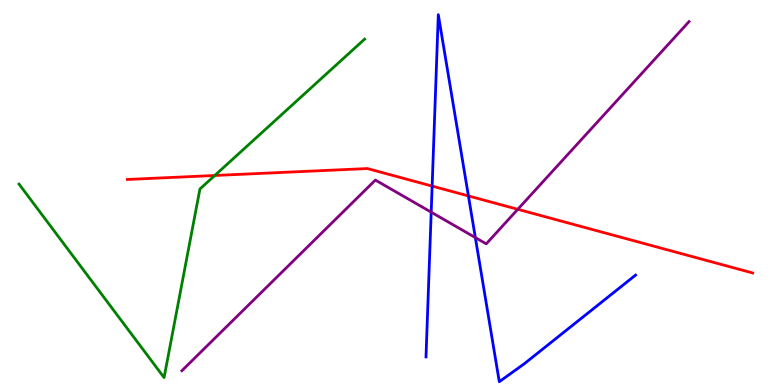[{'lines': ['blue', 'red'], 'intersections': [{'x': 5.58, 'y': 5.17}, {'x': 6.04, 'y': 4.91}]}, {'lines': ['green', 'red'], 'intersections': [{'x': 2.77, 'y': 5.44}]}, {'lines': ['purple', 'red'], 'intersections': [{'x': 6.68, 'y': 4.56}]}, {'lines': ['blue', 'green'], 'intersections': []}, {'lines': ['blue', 'purple'], 'intersections': [{'x': 5.56, 'y': 4.49}, {'x': 6.13, 'y': 3.83}]}, {'lines': ['green', 'purple'], 'intersections': []}]